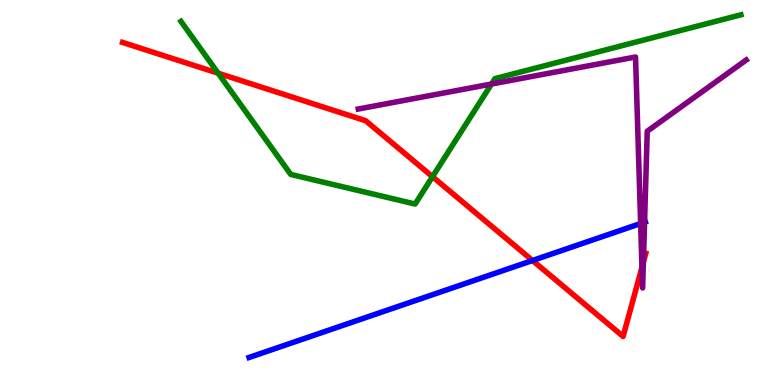[{'lines': ['blue', 'red'], 'intersections': [{'x': 6.87, 'y': 3.23}]}, {'lines': ['green', 'red'], 'intersections': [{'x': 2.81, 'y': 8.1}, {'x': 5.58, 'y': 5.41}]}, {'lines': ['purple', 'red'], 'intersections': [{'x': 8.28, 'y': 3.06}, {'x': 8.3, 'y': 3.19}]}, {'lines': ['blue', 'green'], 'intersections': []}, {'lines': ['blue', 'purple'], 'intersections': [{'x': 8.27, 'y': 4.19}, {'x': 8.32, 'y': 4.23}]}, {'lines': ['green', 'purple'], 'intersections': [{'x': 6.34, 'y': 7.82}]}]